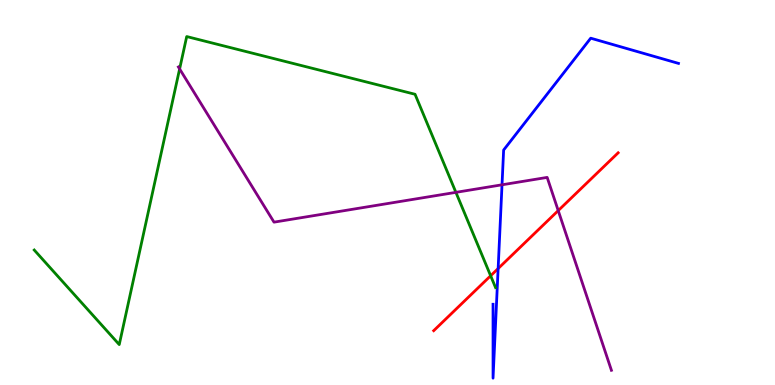[{'lines': ['blue', 'red'], 'intersections': [{'x': 6.43, 'y': 3.02}]}, {'lines': ['green', 'red'], 'intersections': [{'x': 6.33, 'y': 2.84}]}, {'lines': ['purple', 'red'], 'intersections': [{'x': 7.2, 'y': 4.53}]}, {'lines': ['blue', 'green'], 'intersections': []}, {'lines': ['blue', 'purple'], 'intersections': [{'x': 6.48, 'y': 5.2}]}, {'lines': ['green', 'purple'], 'intersections': [{'x': 2.32, 'y': 8.21}, {'x': 5.88, 'y': 5.0}]}]